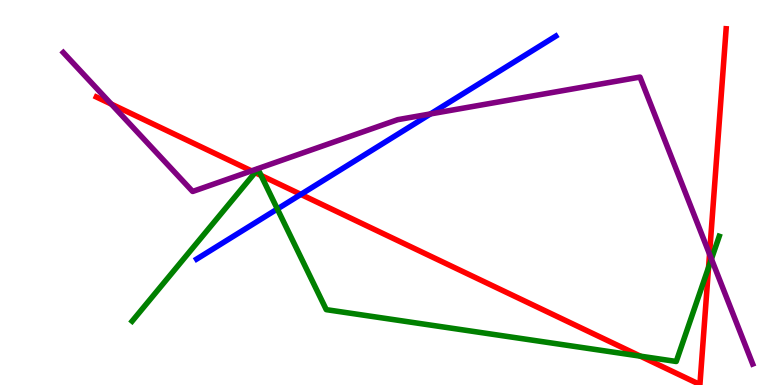[{'lines': ['blue', 'red'], 'intersections': [{'x': 3.88, 'y': 4.95}]}, {'lines': ['green', 'red'], 'intersections': [{'x': 3.29, 'y': 5.52}, {'x': 3.37, 'y': 5.44}, {'x': 8.26, 'y': 0.749}, {'x': 9.14, 'y': 3.06}]}, {'lines': ['purple', 'red'], 'intersections': [{'x': 1.44, 'y': 7.3}, {'x': 3.24, 'y': 5.56}, {'x': 9.16, 'y': 3.4}]}, {'lines': ['blue', 'green'], 'intersections': [{'x': 3.58, 'y': 4.57}]}, {'lines': ['blue', 'purple'], 'intersections': [{'x': 5.56, 'y': 7.04}]}, {'lines': ['green', 'purple'], 'intersections': [{'x': 9.18, 'y': 3.27}]}]